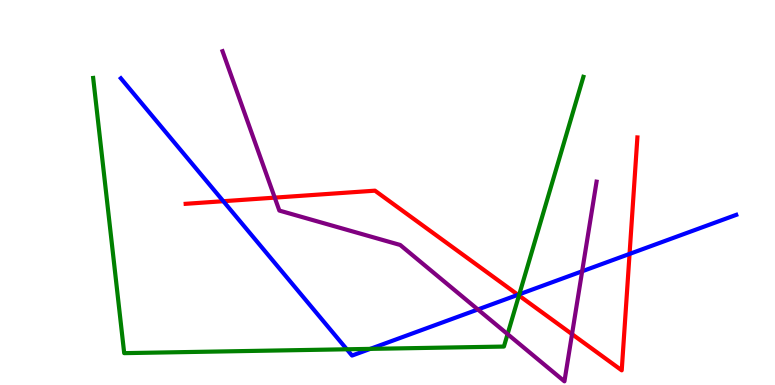[{'lines': ['blue', 'red'], 'intersections': [{'x': 2.88, 'y': 4.77}, {'x': 6.68, 'y': 2.34}, {'x': 8.12, 'y': 3.4}]}, {'lines': ['green', 'red'], 'intersections': [{'x': 6.7, 'y': 2.32}]}, {'lines': ['purple', 'red'], 'intersections': [{'x': 3.55, 'y': 4.87}, {'x': 7.38, 'y': 1.32}]}, {'lines': ['blue', 'green'], 'intersections': [{'x': 4.47, 'y': 0.928}, {'x': 4.78, 'y': 0.938}, {'x': 6.7, 'y': 2.36}]}, {'lines': ['blue', 'purple'], 'intersections': [{'x': 6.17, 'y': 1.96}, {'x': 7.51, 'y': 2.95}]}, {'lines': ['green', 'purple'], 'intersections': [{'x': 6.55, 'y': 1.32}]}]